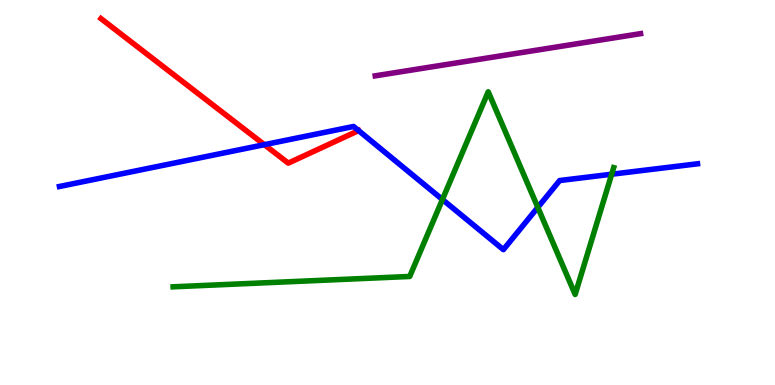[{'lines': ['blue', 'red'], 'intersections': [{'x': 3.41, 'y': 6.24}, {'x': 4.63, 'y': 6.61}]}, {'lines': ['green', 'red'], 'intersections': []}, {'lines': ['purple', 'red'], 'intersections': []}, {'lines': ['blue', 'green'], 'intersections': [{'x': 5.71, 'y': 4.82}, {'x': 6.94, 'y': 4.61}, {'x': 7.89, 'y': 5.47}]}, {'lines': ['blue', 'purple'], 'intersections': []}, {'lines': ['green', 'purple'], 'intersections': []}]